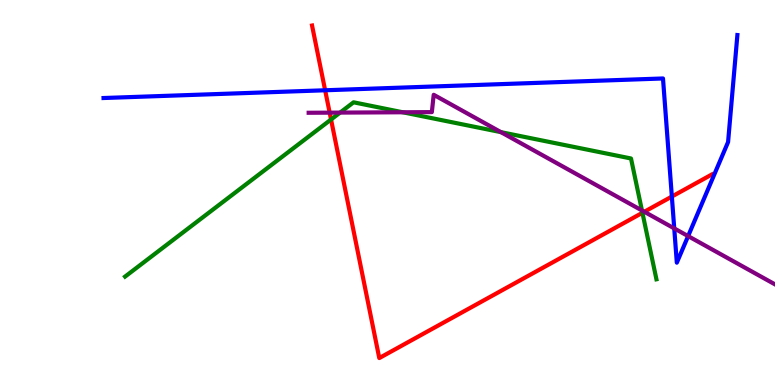[{'lines': ['blue', 'red'], 'intersections': [{'x': 4.2, 'y': 7.66}, {'x': 8.67, 'y': 4.89}]}, {'lines': ['green', 'red'], 'intersections': [{'x': 4.27, 'y': 6.9}, {'x': 8.29, 'y': 4.47}]}, {'lines': ['purple', 'red'], 'intersections': [{'x': 4.25, 'y': 7.07}, {'x': 8.31, 'y': 4.5}]}, {'lines': ['blue', 'green'], 'intersections': []}, {'lines': ['blue', 'purple'], 'intersections': [{'x': 8.7, 'y': 4.07}, {'x': 8.88, 'y': 3.87}]}, {'lines': ['green', 'purple'], 'intersections': [{'x': 4.39, 'y': 7.08}, {'x': 5.2, 'y': 7.08}, {'x': 6.46, 'y': 6.57}, {'x': 8.28, 'y': 4.53}]}]